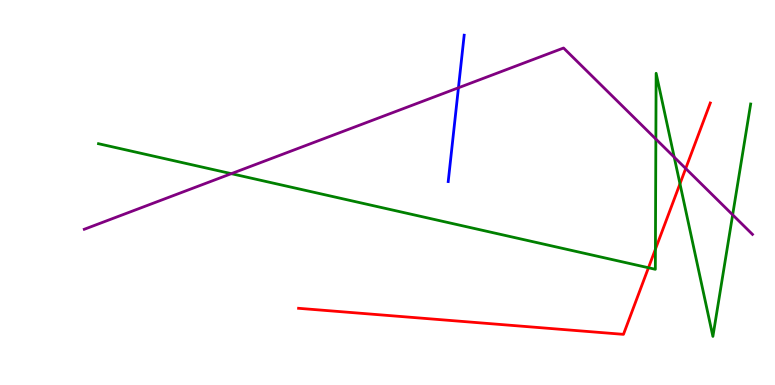[{'lines': ['blue', 'red'], 'intersections': []}, {'lines': ['green', 'red'], 'intersections': [{'x': 8.37, 'y': 3.05}, {'x': 8.46, 'y': 3.53}, {'x': 8.77, 'y': 5.23}]}, {'lines': ['purple', 'red'], 'intersections': [{'x': 8.85, 'y': 5.62}]}, {'lines': ['blue', 'green'], 'intersections': []}, {'lines': ['blue', 'purple'], 'intersections': [{'x': 5.92, 'y': 7.72}]}, {'lines': ['green', 'purple'], 'intersections': [{'x': 2.98, 'y': 5.49}, {'x': 8.46, 'y': 6.39}, {'x': 8.7, 'y': 5.92}, {'x': 9.45, 'y': 4.42}]}]